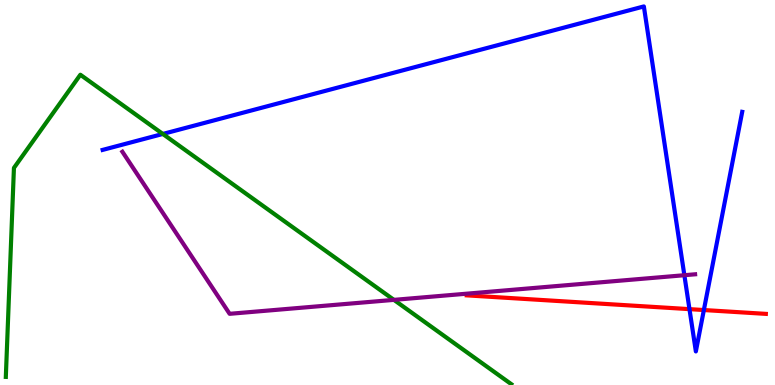[{'lines': ['blue', 'red'], 'intersections': [{'x': 8.9, 'y': 1.97}, {'x': 9.08, 'y': 1.95}]}, {'lines': ['green', 'red'], 'intersections': []}, {'lines': ['purple', 'red'], 'intersections': []}, {'lines': ['blue', 'green'], 'intersections': [{'x': 2.1, 'y': 6.52}]}, {'lines': ['blue', 'purple'], 'intersections': [{'x': 8.83, 'y': 2.85}]}, {'lines': ['green', 'purple'], 'intersections': [{'x': 5.08, 'y': 2.21}]}]